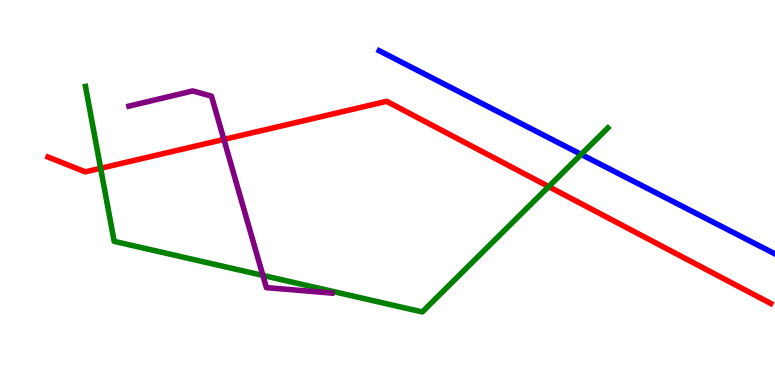[{'lines': ['blue', 'red'], 'intersections': []}, {'lines': ['green', 'red'], 'intersections': [{'x': 1.3, 'y': 5.63}, {'x': 7.08, 'y': 5.15}]}, {'lines': ['purple', 'red'], 'intersections': [{'x': 2.89, 'y': 6.38}]}, {'lines': ['blue', 'green'], 'intersections': [{'x': 7.5, 'y': 5.99}]}, {'lines': ['blue', 'purple'], 'intersections': []}, {'lines': ['green', 'purple'], 'intersections': [{'x': 3.39, 'y': 2.85}]}]